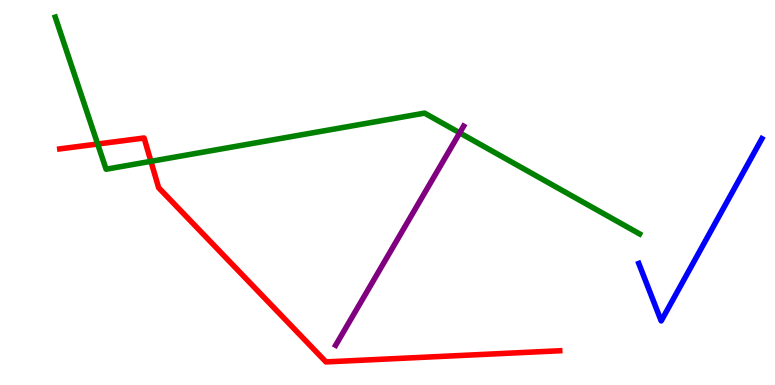[{'lines': ['blue', 'red'], 'intersections': []}, {'lines': ['green', 'red'], 'intersections': [{'x': 1.26, 'y': 6.26}, {'x': 1.95, 'y': 5.81}]}, {'lines': ['purple', 'red'], 'intersections': []}, {'lines': ['blue', 'green'], 'intersections': []}, {'lines': ['blue', 'purple'], 'intersections': []}, {'lines': ['green', 'purple'], 'intersections': [{'x': 5.93, 'y': 6.55}]}]